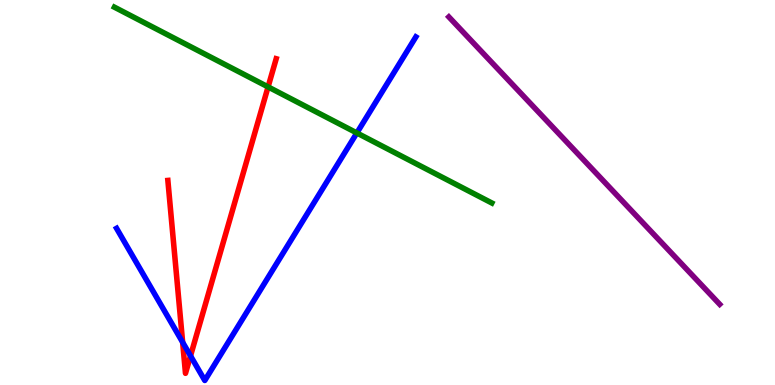[{'lines': ['blue', 'red'], 'intersections': [{'x': 2.36, 'y': 1.11}, {'x': 2.46, 'y': 0.757}]}, {'lines': ['green', 'red'], 'intersections': [{'x': 3.46, 'y': 7.74}]}, {'lines': ['purple', 'red'], 'intersections': []}, {'lines': ['blue', 'green'], 'intersections': [{'x': 4.6, 'y': 6.55}]}, {'lines': ['blue', 'purple'], 'intersections': []}, {'lines': ['green', 'purple'], 'intersections': []}]